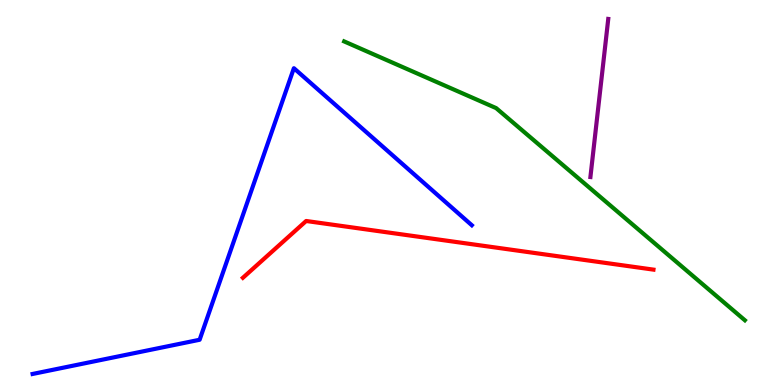[{'lines': ['blue', 'red'], 'intersections': []}, {'lines': ['green', 'red'], 'intersections': []}, {'lines': ['purple', 'red'], 'intersections': []}, {'lines': ['blue', 'green'], 'intersections': []}, {'lines': ['blue', 'purple'], 'intersections': []}, {'lines': ['green', 'purple'], 'intersections': []}]